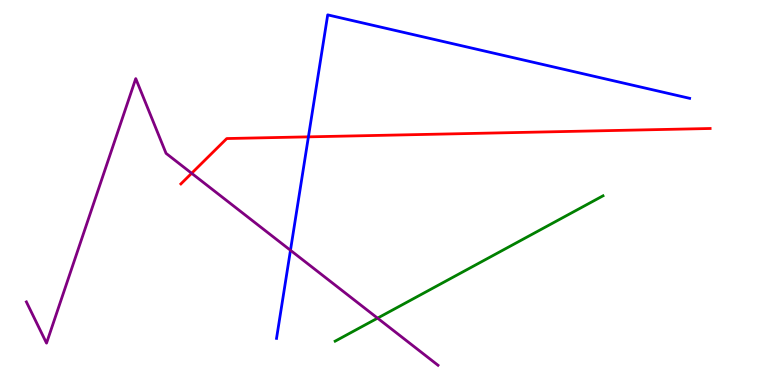[{'lines': ['blue', 'red'], 'intersections': [{'x': 3.98, 'y': 6.45}]}, {'lines': ['green', 'red'], 'intersections': []}, {'lines': ['purple', 'red'], 'intersections': [{'x': 2.47, 'y': 5.5}]}, {'lines': ['blue', 'green'], 'intersections': []}, {'lines': ['blue', 'purple'], 'intersections': [{'x': 3.75, 'y': 3.5}]}, {'lines': ['green', 'purple'], 'intersections': [{'x': 4.87, 'y': 1.74}]}]